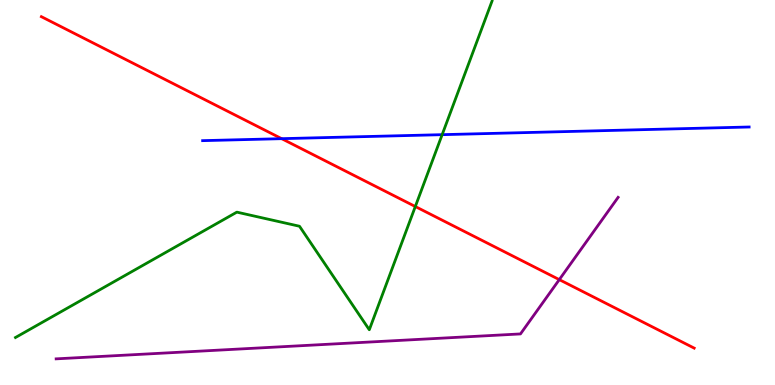[{'lines': ['blue', 'red'], 'intersections': [{'x': 3.63, 'y': 6.4}]}, {'lines': ['green', 'red'], 'intersections': [{'x': 5.36, 'y': 4.64}]}, {'lines': ['purple', 'red'], 'intersections': [{'x': 7.22, 'y': 2.74}]}, {'lines': ['blue', 'green'], 'intersections': [{'x': 5.71, 'y': 6.5}]}, {'lines': ['blue', 'purple'], 'intersections': []}, {'lines': ['green', 'purple'], 'intersections': []}]